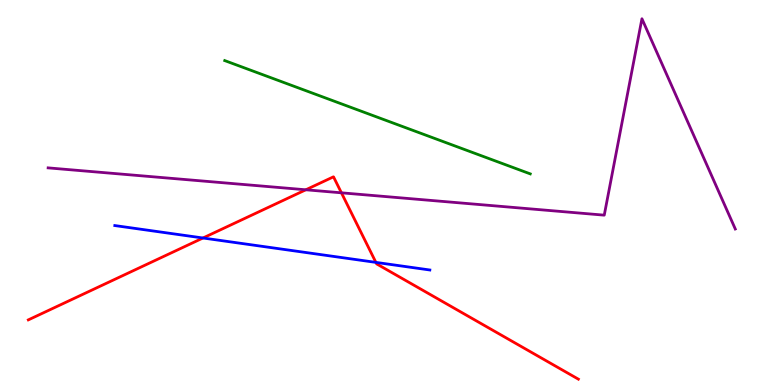[{'lines': ['blue', 'red'], 'intersections': [{'x': 2.62, 'y': 3.82}, {'x': 4.85, 'y': 3.18}]}, {'lines': ['green', 'red'], 'intersections': []}, {'lines': ['purple', 'red'], 'intersections': [{'x': 3.95, 'y': 5.07}, {'x': 4.41, 'y': 4.99}]}, {'lines': ['blue', 'green'], 'intersections': []}, {'lines': ['blue', 'purple'], 'intersections': []}, {'lines': ['green', 'purple'], 'intersections': []}]